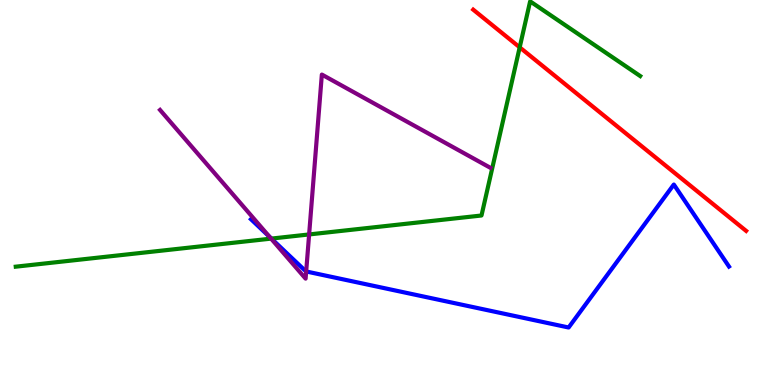[{'lines': ['blue', 'red'], 'intersections': []}, {'lines': ['green', 'red'], 'intersections': [{'x': 6.71, 'y': 8.77}]}, {'lines': ['purple', 'red'], 'intersections': []}, {'lines': ['blue', 'green'], 'intersections': [{'x': 3.5, 'y': 3.8}]}, {'lines': ['blue', 'purple'], 'intersections': [{'x': 3.48, 'y': 3.85}, {'x': 3.95, 'y': 2.95}]}, {'lines': ['green', 'purple'], 'intersections': [{'x': 3.5, 'y': 3.8}, {'x': 3.99, 'y': 3.91}]}]